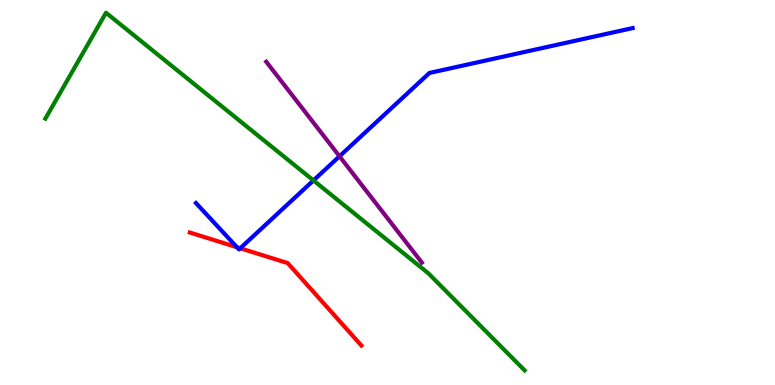[{'lines': ['blue', 'red'], 'intersections': [{'x': 3.06, 'y': 3.58}, {'x': 3.1, 'y': 3.55}]}, {'lines': ['green', 'red'], 'intersections': []}, {'lines': ['purple', 'red'], 'intersections': []}, {'lines': ['blue', 'green'], 'intersections': [{'x': 4.04, 'y': 5.31}]}, {'lines': ['blue', 'purple'], 'intersections': [{'x': 4.38, 'y': 5.94}]}, {'lines': ['green', 'purple'], 'intersections': []}]